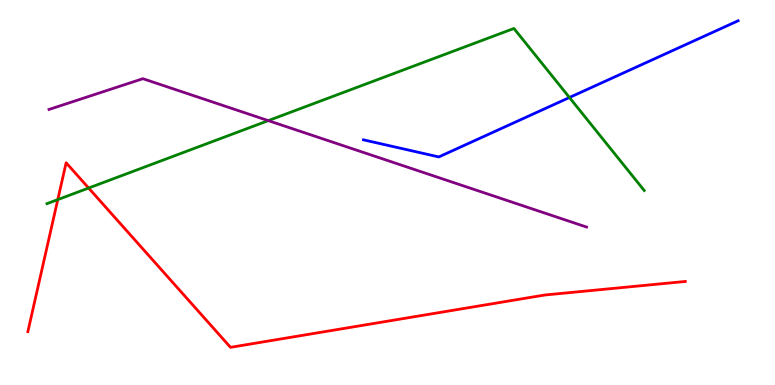[{'lines': ['blue', 'red'], 'intersections': []}, {'lines': ['green', 'red'], 'intersections': [{'x': 0.746, 'y': 4.82}, {'x': 1.14, 'y': 5.12}]}, {'lines': ['purple', 'red'], 'intersections': []}, {'lines': ['blue', 'green'], 'intersections': [{'x': 7.35, 'y': 7.47}]}, {'lines': ['blue', 'purple'], 'intersections': []}, {'lines': ['green', 'purple'], 'intersections': [{'x': 3.46, 'y': 6.87}]}]